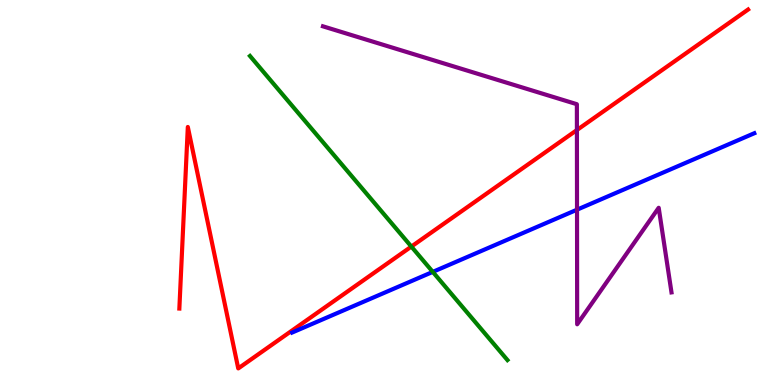[{'lines': ['blue', 'red'], 'intersections': []}, {'lines': ['green', 'red'], 'intersections': [{'x': 5.31, 'y': 3.6}]}, {'lines': ['purple', 'red'], 'intersections': [{'x': 7.44, 'y': 6.62}]}, {'lines': ['blue', 'green'], 'intersections': [{'x': 5.58, 'y': 2.94}]}, {'lines': ['blue', 'purple'], 'intersections': [{'x': 7.45, 'y': 4.55}]}, {'lines': ['green', 'purple'], 'intersections': []}]